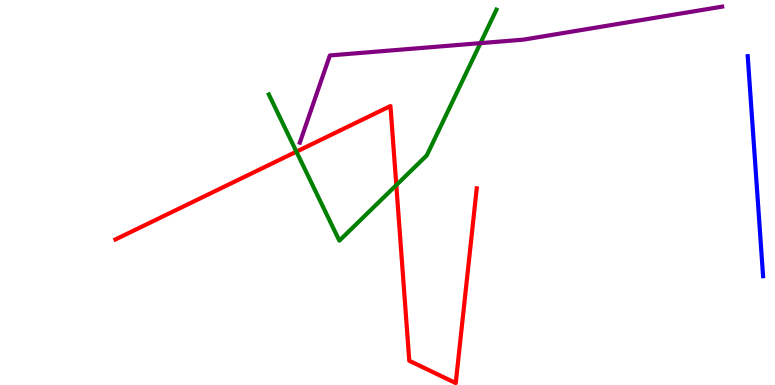[{'lines': ['blue', 'red'], 'intersections': []}, {'lines': ['green', 'red'], 'intersections': [{'x': 3.82, 'y': 6.06}, {'x': 5.11, 'y': 5.19}]}, {'lines': ['purple', 'red'], 'intersections': []}, {'lines': ['blue', 'green'], 'intersections': []}, {'lines': ['blue', 'purple'], 'intersections': []}, {'lines': ['green', 'purple'], 'intersections': [{'x': 6.2, 'y': 8.88}]}]